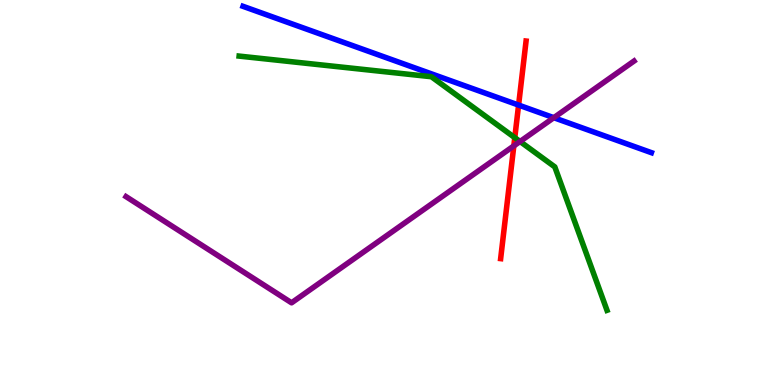[{'lines': ['blue', 'red'], 'intersections': [{'x': 6.69, 'y': 7.27}]}, {'lines': ['green', 'red'], 'intersections': [{'x': 6.64, 'y': 6.42}]}, {'lines': ['purple', 'red'], 'intersections': [{'x': 6.63, 'y': 6.21}]}, {'lines': ['blue', 'green'], 'intersections': []}, {'lines': ['blue', 'purple'], 'intersections': [{'x': 7.15, 'y': 6.94}]}, {'lines': ['green', 'purple'], 'intersections': [{'x': 6.71, 'y': 6.32}]}]